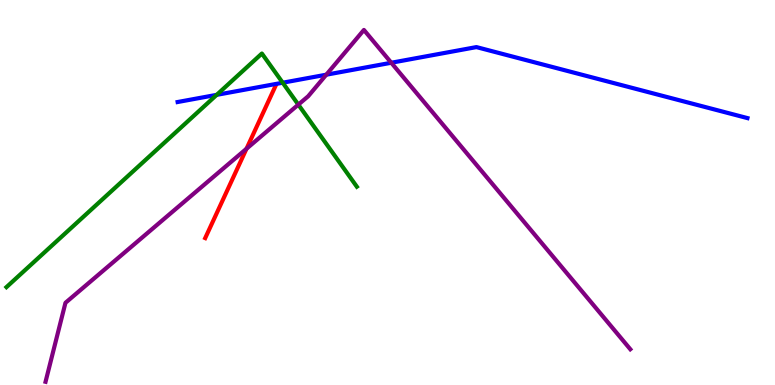[{'lines': ['blue', 'red'], 'intersections': []}, {'lines': ['green', 'red'], 'intersections': []}, {'lines': ['purple', 'red'], 'intersections': [{'x': 3.18, 'y': 6.14}]}, {'lines': ['blue', 'green'], 'intersections': [{'x': 2.8, 'y': 7.54}, {'x': 3.65, 'y': 7.85}]}, {'lines': ['blue', 'purple'], 'intersections': [{'x': 4.21, 'y': 8.06}, {'x': 5.05, 'y': 8.37}]}, {'lines': ['green', 'purple'], 'intersections': [{'x': 3.85, 'y': 7.28}]}]